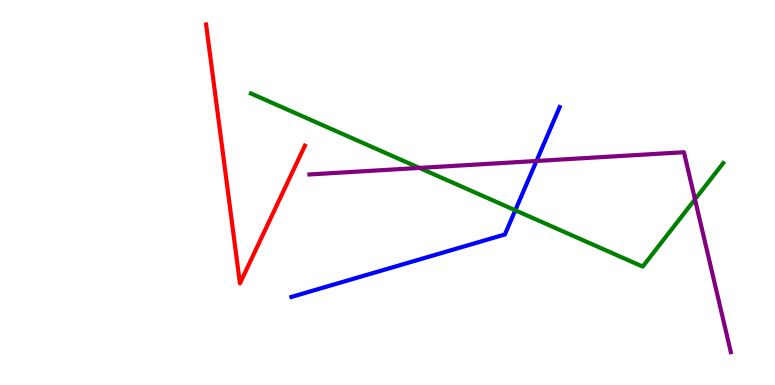[{'lines': ['blue', 'red'], 'intersections': []}, {'lines': ['green', 'red'], 'intersections': []}, {'lines': ['purple', 'red'], 'intersections': []}, {'lines': ['blue', 'green'], 'intersections': [{'x': 6.65, 'y': 4.54}]}, {'lines': ['blue', 'purple'], 'intersections': [{'x': 6.92, 'y': 5.82}]}, {'lines': ['green', 'purple'], 'intersections': [{'x': 5.41, 'y': 5.64}, {'x': 8.97, 'y': 4.82}]}]